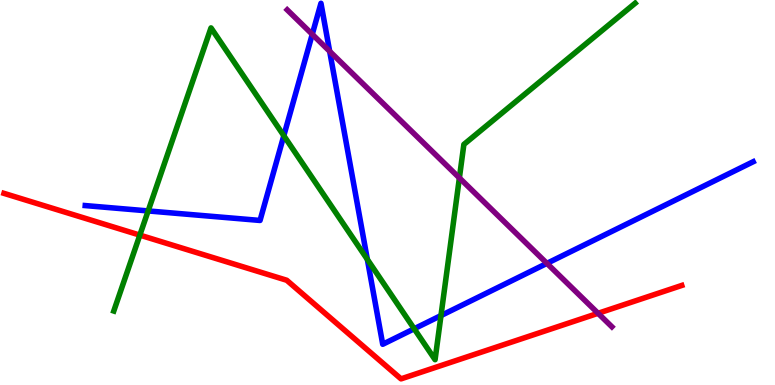[{'lines': ['blue', 'red'], 'intersections': []}, {'lines': ['green', 'red'], 'intersections': [{'x': 1.8, 'y': 3.89}]}, {'lines': ['purple', 'red'], 'intersections': [{'x': 7.72, 'y': 1.86}]}, {'lines': ['blue', 'green'], 'intersections': [{'x': 1.91, 'y': 4.52}, {'x': 3.66, 'y': 6.48}, {'x': 4.74, 'y': 3.26}, {'x': 5.34, 'y': 1.46}, {'x': 5.69, 'y': 1.8}]}, {'lines': ['blue', 'purple'], 'intersections': [{'x': 4.03, 'y': 9.11}, {'x': 4.25, 'y': 8.67}, {'x': 7.06, 'y': 3.16}]}, {'lines': ['green', 'purple'], 'intersections': [{'x': 5.93, 'y': 5.38}]}]